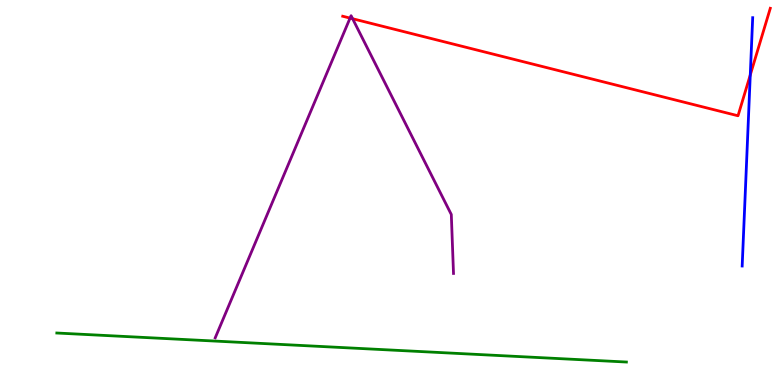[{'lines': ['blue', 'red'], 'intersections': [{'x': 9.68, 'y': 8.05}]}, {'lines': ['green', 'red'], 'intersections': []}, {'lines': ['purple', 'red'], 'intersections': [{'x': 4.52, 'y': 9.53}, {'x': 4.55, 'y': 9.51}]}, {'lines': ['blue', 'green'], 'intersections': []}, {'lines': ['blue', 'purple'], 'intersections': []}, {'lines': ['green', 'purple'], 'intersections': []}]